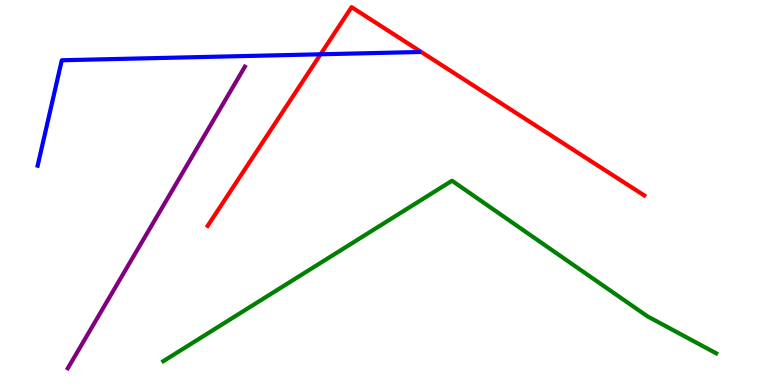[{'lines': ['blue', 'red'], 'intersections': [{'x': 4.14, 'y': 8.59}]}, {'lines': ['green', 'red'], 'intersections': []}, {'lines': ['purple', 'red'], 'intersections': []}, {'lines': ['blue', 'green'], 'intersections': []}, {'lines': ['blue', 'purple'], 'intersections': []}, {'lines': ['green', 'purple'], 'intersections': []}]